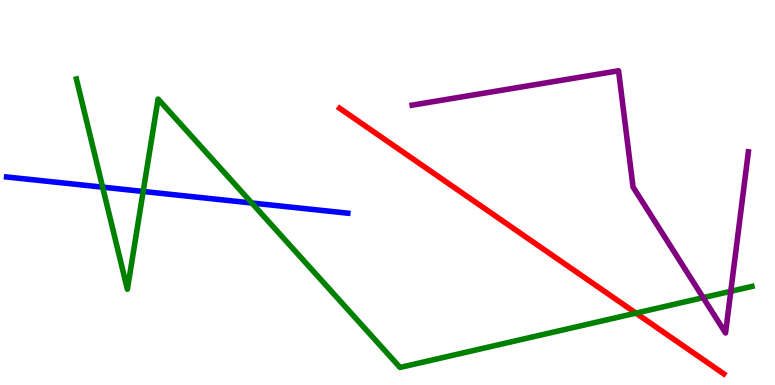[{'lines': ['blue', 'red'], 'intersections': []}, {'lines': ['green', 'red'], 'intersections': [{'x': 8.21, 'y': 1.87}]}, {'lines': ['purple', 'red'], 'intersections': []}, {'lines': ['blue', 'green'], 'intersections': [{'x': 1.32, 'y': 5.14}, {'x': 1.85, 'y': 5.03}, {'x': 3.25, 'y': 4.73}]}, {'lines': ['blue', 'purple'], 'intersections': []}, {'lines': ['green', 'purple'], 'intersections': [{'x': 9.07, 'y': 2.27}, {'x': 9.43, 'y': 2.43}]}]